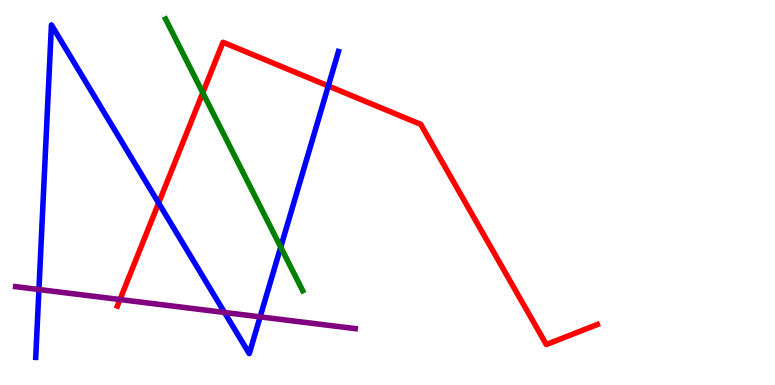[{'lines': ['blue', 'red'], 'intersections': [{'x': 2.05, 'y': 4.73}, {'x': 4.24, 'y': 7.77}]}, {'lines': ['green', 'red'], 'intersections': [{'x': 2.62, 'y': 7.59}]}, {'lines': ['purple', 'red'], 'intersections': [{'x': 1.55, 'y': 2.22}]}, {'lines': ['blue', 'green'], 'intersections': [{'x': 3.62, 'y': 3.58}]}, {'lines': ['blue', 'purple'], 'intersections': [{'x': 0.502, 'y': 2.48}, {'x': 2.9, 'y': 1.88}, {'x': 3.36, 'y': 1.77}]}, {'lines': ['green', 'purple'], 'intersections': []}]